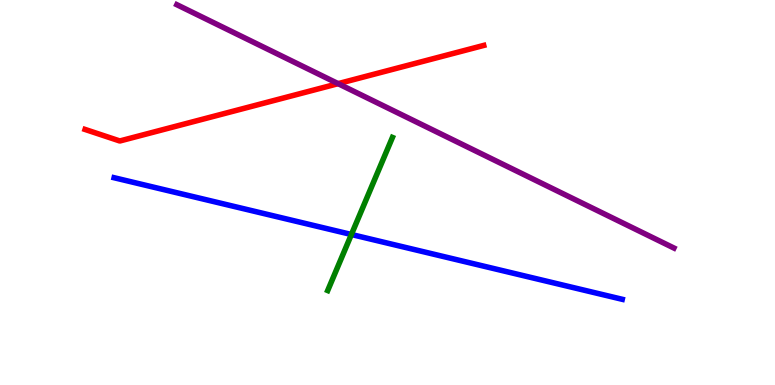[{'lines': ['blue', 'red'], 'intersections': []}, {'lines': ['green', 'red'], 'intersections': []}, {'lines': ['purple', 'red'], 'intersections': [{'x': 4.36, 'y': 7.83}]}, {'lines': ['blue', 'green'], 'intersections': [{'x': 4.53, 'y': 3.91}]}, {'lines': ['blue', 'purple'], 'intersections': []}, {'lines': ['green', 'purple'], 'intersections': []}]